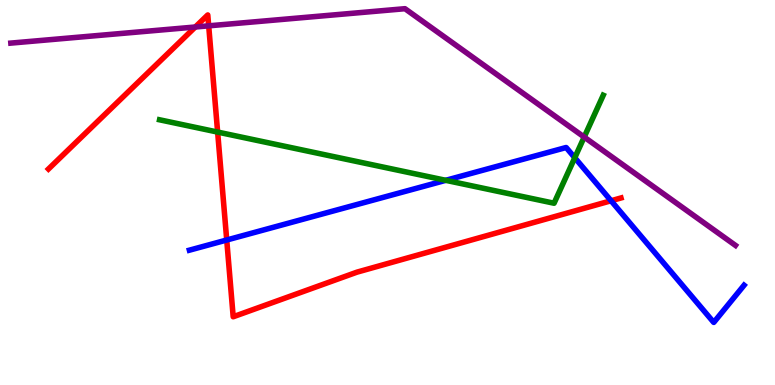[{'lines': ['blue', 'red'], 'intersections': [{'x': 2.93, 'y': 3.77}, {'x': 7.88, 'y': 4.79}]}, {'lines': ['green', 'red'], 'intersections': [{'x': 2.81, 'y': 6.57}]}, {'lines': ['purple', 'red'], 'intersections': [{'x': 2.52, 'y': 9.3}, {'x': 2.69, 'y': 9.33}]}, {'lines': ['blue', 'green'], 'intersections': [{'x': 5.75, 'y': 5.32}, {'x': 7.42, 'y': 5.9}]}, {'lines': ['blue', 'purple'], 'intersections': []}, {'lines': ['green', 'purple'], 'intersections': [{'x': 7.54, 'y': 6.44}]}]